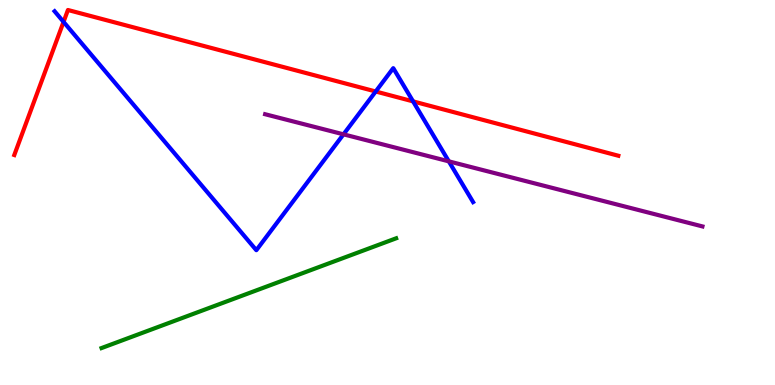[{'lines': ['blue', 'red'], 'intersections': [{'x': 0.82, 'y': 9.43}, {'x': 4.85, 'y': 7.62}, {'x': 5.33, 'y': 7.37}]}, {'lines': ['green', 'red'], 'intersections': []}, {'lines': ['purple', 'red'], 'intersections': []}, {'lines': ['blue', 'green'], 'intersections': []}, {'lines': ['blue', 'purple'], 'intersections': [{'x': 4.43, 'y': 6.51}, {'x': 5.79, 'y': 5.81}]}, {'lines': ['green', 'purple'], 'intersections': []}]